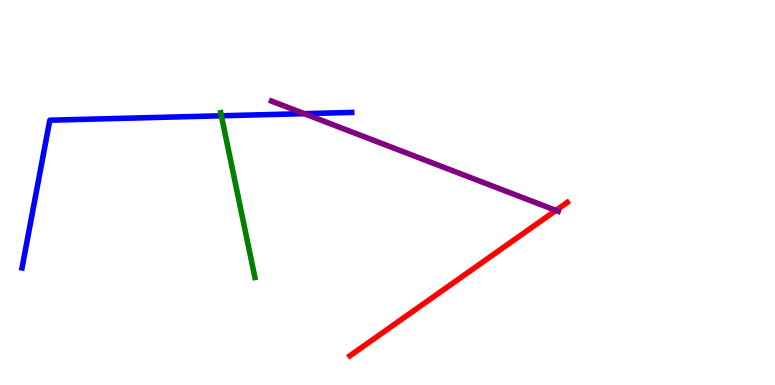[{'lines': ['blue', 'red'], 'intersections': []}, {'lines': ['green', 'red'], 'intersections': []}, {'lines': ['purple', 'red'], 'intersections': [{'x': 7.17, 'y': 4.53}]}, {'lines': ['blue', 'green'], 'intersections': [{'x': 2.86, 'y': 6.99}]}, {'lines': ['blue', 'purple'], 'intersections': [{'x': 3.93, 'y': 7.05}]}, {'lines': ['green', 'purple'], 'intersections': []}]